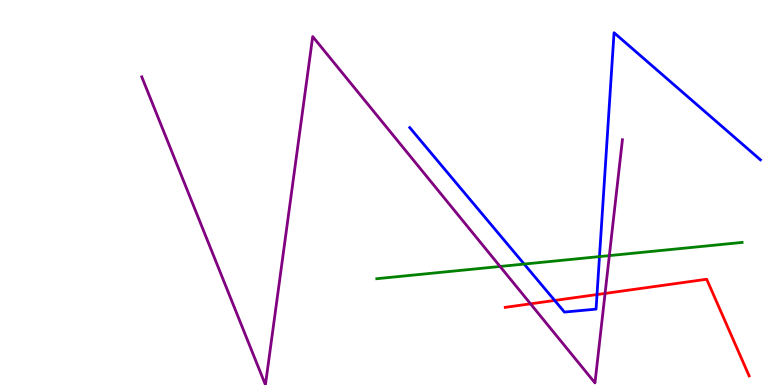[{'lines': ['blue', 'red'], 'intersections': [{'x': 7.16, 'y': 2.2}, {'x': 7.7, 'y': 2.35}]}, {'lines': ['green', 'red'], 'intersections': []}, {'lines': ['purple', 'red'], 'intersections': [{'x': 6.85, 'y': 2.11}, {'x': 7.81, 'y': 2.38}]}, {'lines': ['blue', 'green'], 'intersections': [{'x': 6.76, 'y': 3.14}, {'x': 7.74, 'y': 3.34}]}, {'lines': ['blue', 'purple'], 'intersections': []}, {'lines': ['green', 'purple'], 'intersections': [{'x': 6.45, 'y': 3.08}, {'x': 7.86, 'y': 3.36}]}]